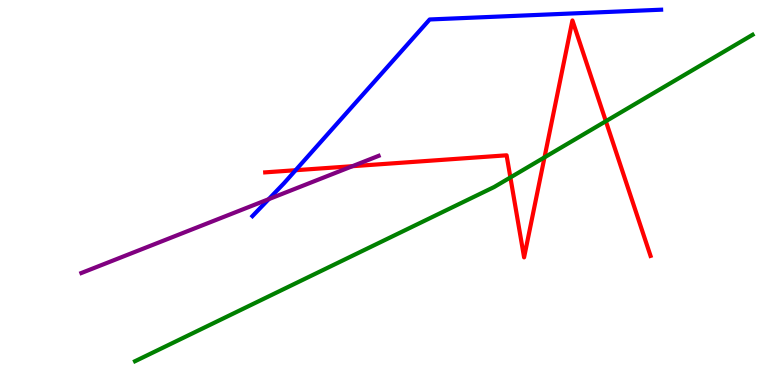[{'lines': ['blue', 'red'], 'intersections': [{'x': 3.81, 'y': 5.58}]}, {'lines': ['green', 'red'], 'intersections': [{'x': 6.59, 'y': 5.39}, {'x': 7.03, 'y': 5.91}, {'x': 7.82, 'y': 6.85}]}, {'lines': ['purple', 'red'], 'intersections': [{'x': 4.55, 'y': 5.68}]}, {'lines': ['blue', 'green'], 'intersections': []}, {'lines': ['blue', 'purple'], 'intersections': [{'x': 3.47, 'y': 4.83}]}, {'lines': ['green', 'purple'], 'intersections': []}]